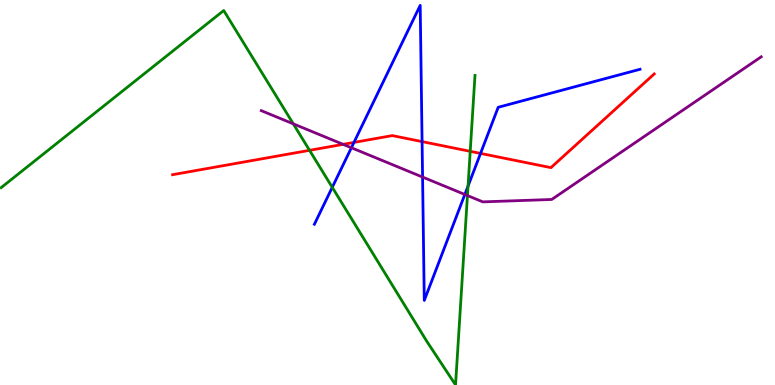[{'lines': ['blue', 'red'], 'intersections': [{'x': 4.57, 'y': 6.3}, {'x': 5.45, 'y': 6.32}, {'x': 6.2, 'y': 6.02}]}, {'lines': ['green', 'red'], 'intersections': [{'x': 3.99, 'y': 6.1}, {'x': 6.07, 'y': 6.07}]}, {'lines': ['purple', 'red'], 'intersections': [{'x': 4.43, 'y': 6.25}]}, {'lines': ['blue', 'green'], 'intersections': [{'x': 4.29, 'y': 5.13}, {'x': 6.04, 'y': 5.17}]}, {'lines': ['blue', 'purple'], 'intersections': [{'x': 4.53, 'y': 6.16}, {'x': 5.45, 'y': 5.4}, {'x': 6.0, 'y': 4.95}]}, {'lines': ['green', 'purple'], 'intersections': [{'x': 3.78, 'y': 6.78}, {'x': 6.03, 'y': 4.92}]}]